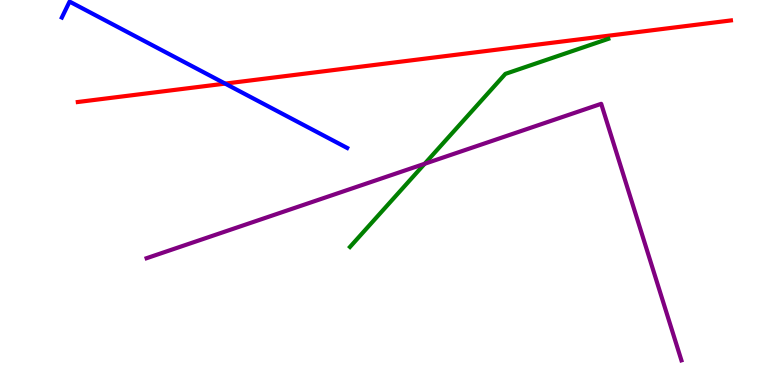[{'lines': ['blue', 'red'], 'intersections': [{'x': 2.91, 'y': 7.83}]}, {'lines': ['green', 'red'], 'intersections': []}, {'lines': ['purple', 'red'], 'intersections': []}, {'lines': ['blue', 'green'], 'intersections': []}, {'lines': ['blue', 'purple'], 'intersections': []}, {'lines': ['green', 'purple'], 'intersections': [{'x': 5.48, 'y': 5.75}]}]